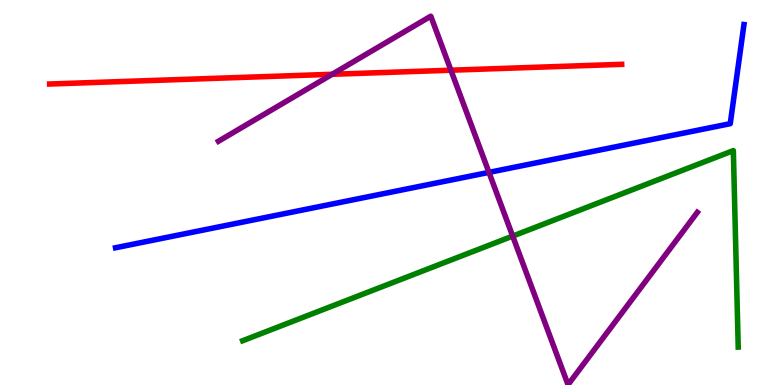[{'lines': ['blue', 'red'], 'intersections': []}, {'lines': ['green', 'red'], 'intersections': []}, {'lines': ['purple', 'red'], 'intersections': [{'x': 4.29, 'y': 8.07}, {'x': 5.82, 'y': 8.18}]}, {'lines': ['blue', 'green'], 'intersections': []}, {'lines': ['blue', 'purple'], 'intersections': [{'x': 6.31, 'y': 5.52}]}, {'lines': ['green', 'purple'], 'intersections': [{'x': 6.62, 'y': 3.87}]}]